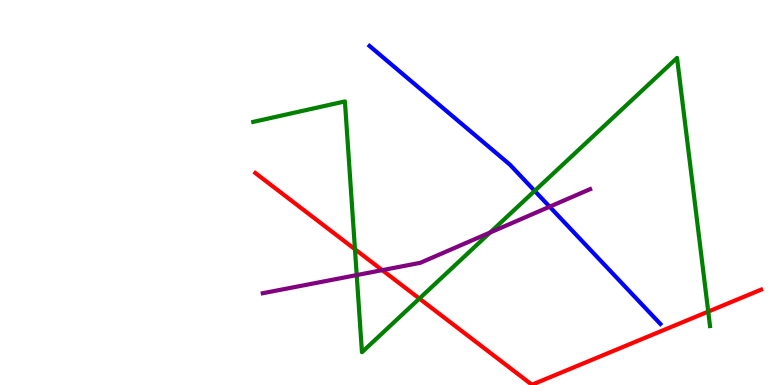[{'lines': ['blue', 'red'], 'intersections': []}, {'lines': ['green', 'red'], 'intersections': [{'x': 4.58, 'y': 3.53}, {'x': 5.41, 'y': 2.24}, {'x': 9.14, 'y': 1.91}]}, {'lines': ['purple', 'red'], 'intersections': [{'x': 4.93, 'y': 2.98}]}, {'lines': ['blue', 'green'], 'intersections': [{'x': 6.9, 'y': 5.04}]}, {'lines': ['blue', 'purple'], 'intersections': [{'x': 7.09, 'y': 4.63}]}, {'lines': ['green', 'purple'], 'intersections': [{'x': 4.6, 'y': 2.85}, {'x': 6.32, 'y': 3.96}]}]